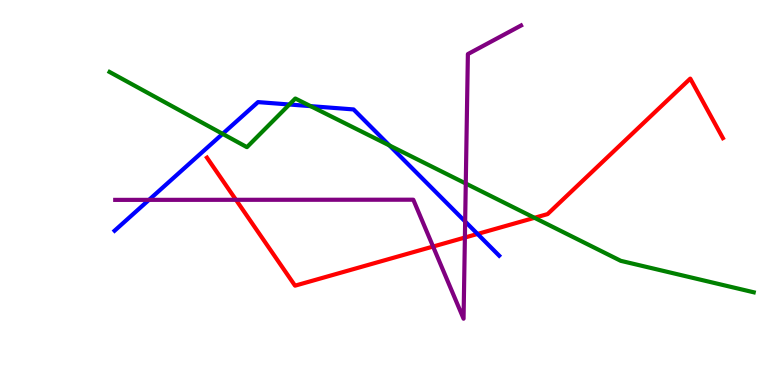[{'lines': ['blue', 'red'], 'intersections': [{'x': 6.16, 'y': 3.92}]}, {'lines': ['green', 'red'], 'intersections': [{'x': 6.9, 'y': 4.34}]}, {'lines': ['purple', 'red'], 'intersections': [{'x': 3.04, 'y': 4.81}, {'x': 5.59, 'y': 3.6}, {'x': 6.0, 'y': 3.83}]}, {'lines': ['blue', 'green'], 'intersections': [{'x': 2.87, 'y': 6.52}, {'x': 3.73, 'y': 7.29}, {'x': 4.01, 'y': 7.24}, {'x': 5.02, 'y': 6.22}]}, {'lines': ['blue', 'purple'], 'intersections': [{'x': 1.92, 'y': 4.81}, {'x': 6.0, 'y': 4.25}]}, {'lines': ['green', 'purple'], 'intersections': [{'x': 6.01, 'y': 5.23}]}]